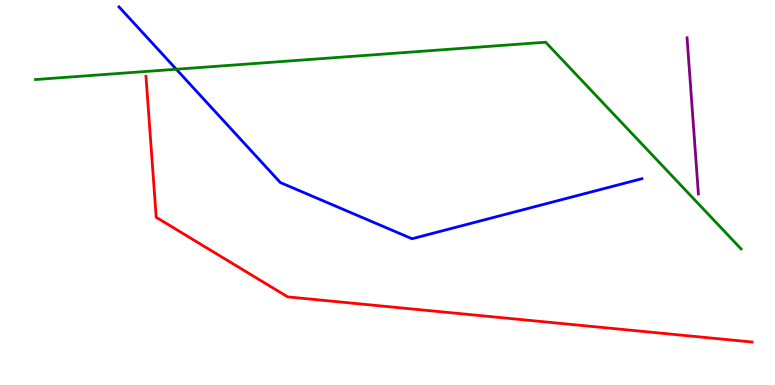[{'lines': ['blue', 'red'], 'intersections': []}, {'lines': ['green', 'red'], 'intersections': []}, {'lines': ['purple', 'red'], 'intersections': []}, {'lines': ['blue', 'green'], 'intersections': [{'x': 2.27, 'y': 8.2}]}, {'lines': ['blue', 'purple'], 'intersections': []}, {'lines': ['green', 'purple'], 'intersections': []}]